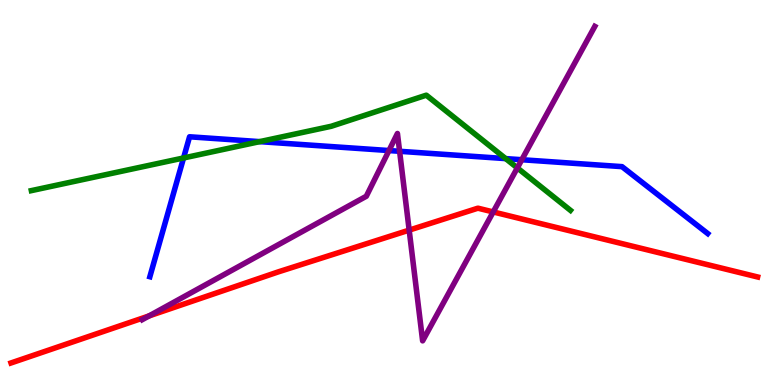[{'lines': ['blue', 'red'], 'intersections': []}, {'lines': ['green', 'red'], 'intersections': []}, {'lines': ['purple', 'red'], 'intersections': [{'x': 1.92, 'y': 1.79}, {'x': 5.28, 'y': 4.02}, {'x': 6.36, 'y': 4.5}]}, {'lines': ['blue', 'green'], 'intersections': [{'x': 2.37, 'y': 5.9}, {'x': 3.35, 'y': 6.32}, {'x': 6.53, 'y': 5.88}]}, {'lines': ['blue', 'purple'], 'intersections': [{'x': 5.02, 'y': 6.09}, {'x': 5.16, 'y': 6.07}, {'x': 6.73, 'y': 5.85}]}, {'lines': ['green', 'purple'], 'intersections': [{'x': 6.68, 'y': 5.64}]}]